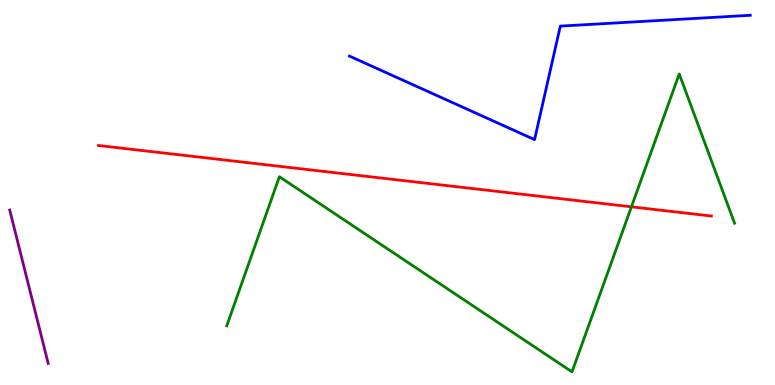[{'lines': ['blue', 'red'], 'intersections': []}, {'lines': ['green', 'red'], 'intersections': [{'x': 8.15, 'y': 4.63}]}, {'lines': ['purple', 'red'], 'intersections': []}, {'lines': ['blue', 'green'], 'intersections': []}, {'lines': ['blue', 'purple'], 'intersections': []}, {'lines': ['green', 'purple'], 'intersections': []}]